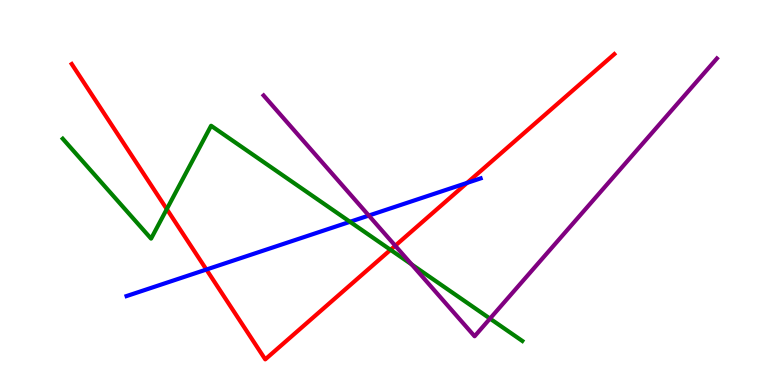[{'lines': ['blue', 'red'], 'intersections': [{'x': 2.66, 'y': 3.0}, {'x': 6.03, 'y': 5.25}]}, {'lines': ['green', 'red'], 'intersections': [{'x': 2.15, 'y': 4.57}, {'x': 5.04, 'y': 3.51}]}, {'lines': ['purple', 'red'], 'intersections': [{'x': 5.1, 'y': 3.62}]}, {'lines': ['blue', 'green'], 'intersections': [{'x': 4.52, 'y': 4.24}]}, {'lines': ['blue', 'purple'], 'intersections': [{'x': 4.76, 'y': 4.4}]}, {'lines': ['green', 'purple'], 'intersections': [{'x': 5.31, 'y': 3.13}, {'x': 6.32, 'y': 1.72}]}]